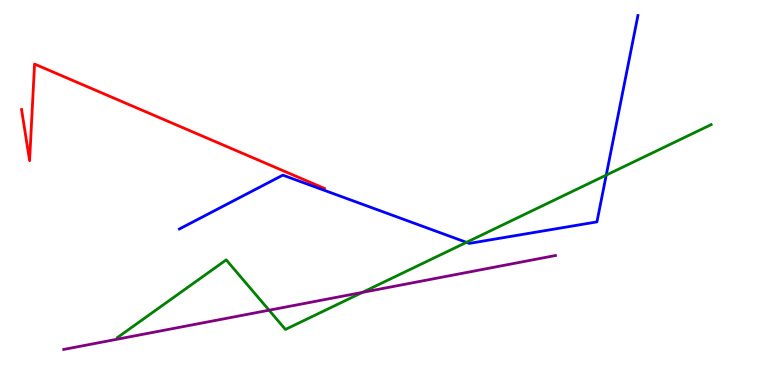[{'lines': ['blue', 'red'], 'intersections': []}, {'lines': ['green', 'red'], 'intersections': []}, {'lines': ['purple', 'red'], 'intersections': []}, {'lines': ['blue', 'green'], 'intersections': [{'x': 6.02, 'y': 3.71}, {'x': 7.82, 'y': 5.45}]}, {'lines': ['blue', 'purple'], 'intersections': []}, {'lines': ['green', 'purple'], 'intersections': [{'x': 3.47, 'y': 1.94}, {'x': 4.68, 'y': 2.41}]}]